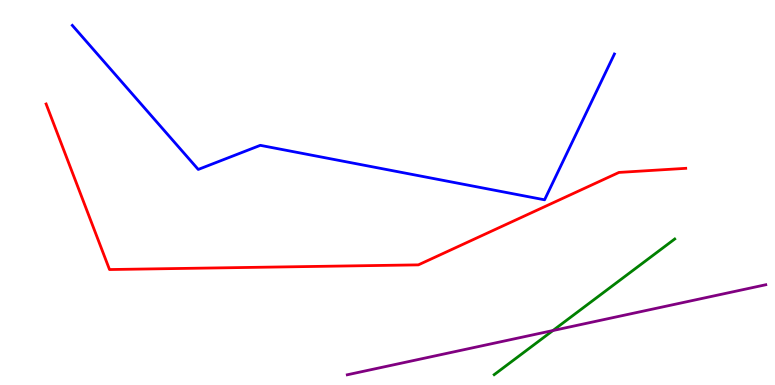[{'lines': ['blue', 'red'], 'intersections': []}, {'lines': ['green', 'red'], 'intersections': []}, {'lines': ['purple', 'red'], 'intersections': []}, {'lines': ['blue', 'green'], 'intersections': []}, {'lines': ['blue', 'purple'], 'intersections': []}, {'lines': ['green', 'purple'], 'intersections': [{'x': 7.13, 'y': 1.41}]}]